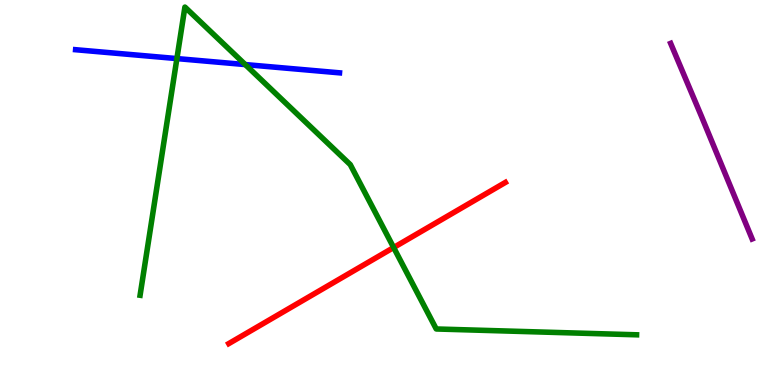[{'lines': ['blue', 'red'], 'intersections': []}, {'lines': ['green', 'red'], 'intersections': [{'x': 5.08, 'y': 3.57}]}, {'lines': ['purple', 'red'], 'intersections': []}, {'lines': ['blue', 'green'], 'intersections': [{'x': 2.28, 'y': 8.48}, {'x': 3.16, 'y': 8.32}]}, {'lines': ['blue', 'purple'], 'intersections': []}, {'lines': ['green', 'purple'], 'intersections': []}]